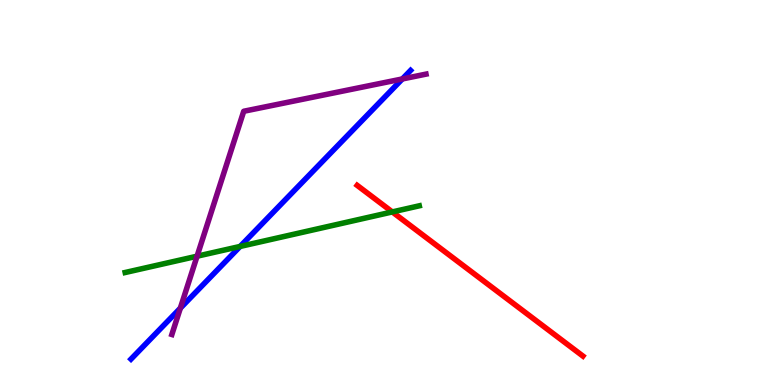[{'lines': ['blue', 'red'], 'intersections': []}, {'lines': ['green', 'red'], 'intersections': [{'x': 5.06, 'y': 4.5}]}, {'lines': ['purple', 'red'], 'intersections': []}, {'lines': ['blue', 'green'], 'intersections': [{'x': 3.1, 'y': 3.6}]}, {'lines': ['blue', 'purple'], 'intersections': [{'x': 2.33, 'y': 2.0}, {'x': 5.19, 'y': 7.95}]}, {'lines': ['green', 'purple'], 'intersections': [{'x': 2.54, 'y': 3.35}]}]